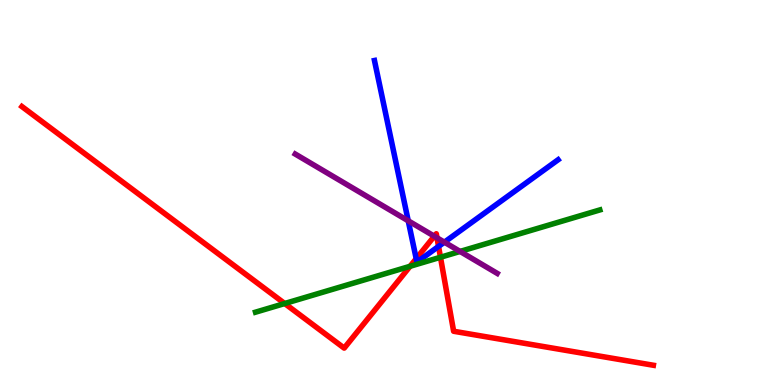[{'lines': ['blue', 'red'], 'intersections': [{'x': 5.37, 'y': 3.28}, {'x': 5.66, 'y': 3.6}]}, {'lines': ['green', 'red'], 'intersections': [{'x': 3.67, 'y': 2.12}, {'x': 5.29, 'y': 3.08}, {'x': 5.68, 'y': 3.32}]}, {'lines': ['purple', 'red'], 'intersections': [{'x': 5.6, 'y': 3.86}, {'x': 5.64, 'y': 3.82}]}, {'lines': ['blue', 'green'], 'intersections': []}, {'lines': ['blue', 'purple'], 'intersections': [{'x': 5.27, 'y': 4.26}, {'x': 5.73, 'y': 3.71}]}, {'lines': ['green', 'purple'], 'intersections': [{'x': 5.94, 'y': 3.47}]}]